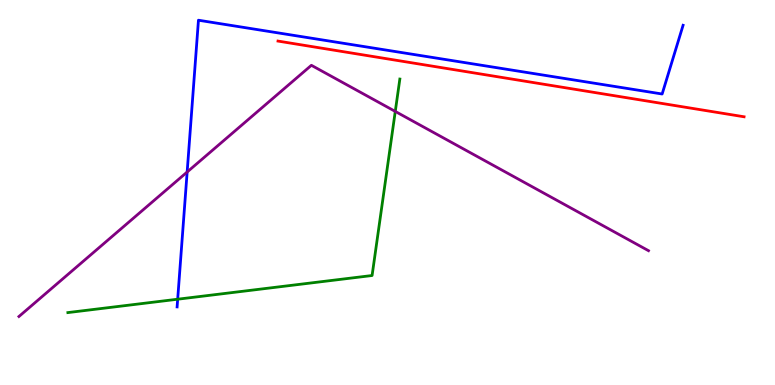[{'lines': ['blue', 'red'], 'intersections': []}, {'lines': ['green', 'red'], 'intersections': []}, {'lines': ['purple', 'red'], 'intersections': []}, {'lines': ['blue', 'green'], 'intersections': [{'x': 2.29, 'y': 2.23}]}, {'lines': ['blue', 'purple'], 'intersections': [{'x': 2.41, 'y': 5.53}]}, {'lines': ['green', 'purple'], 'intersections': [{'x': 5.1, 'y': 7.11}]}]